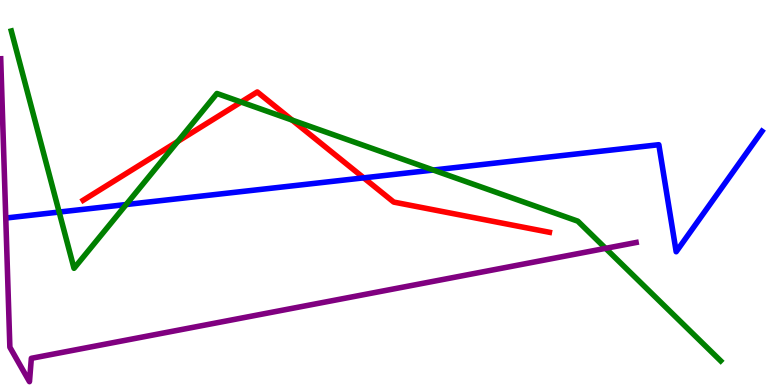[{'lines': ['blue', 'red'], 'intersections': [{'x': 4.69, 'y': 5.38}]}, {'lines': ['green', 'red'], 'intersections': [{'x': 2.29, 'y': 6.33}, {'x': 3.11, 'y': 7.35}, {'x': 3.77, 'y': 6.88}]}, {'lines': ['purple', 'red'], 'intersections': []}, {'lines': ['blue', 'green'], 'intersections': [{'x': 0.763, 'y': 4.49}, {'x': 1.63, 'y': 4.69}, {'x': 5.59, 'y': 5.58}]}, {'lines': ['blue', 'purple'], 'intersections': []}, {'lines': ['green', 'purple'], 'intersections': [{'x': 7.81, 'y': 3.55}]}]